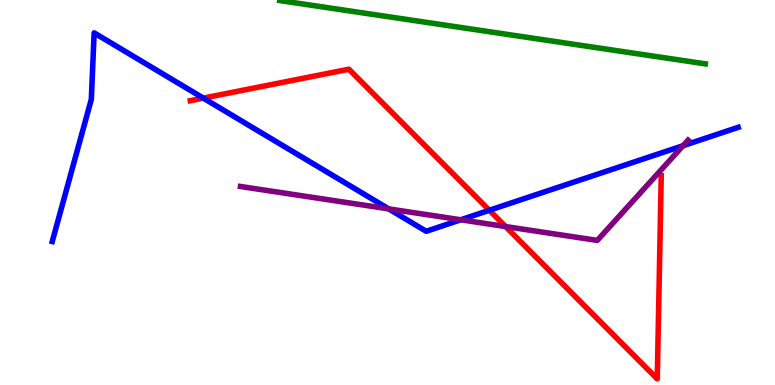[{'lines': ['blue', 'red'], 'intersections': [{'x': 2.62, 'y': 7.45}, {'x': 6.31, 'y': 4.54}]}, {'lines': ['green', 'red'], 'intersections': []}, {'lines': ['purple', 'red'], 'intersections': [{'x': 6.52, 'y': 4.12}]}, {'lines': ['blue', 'green'], 'intersections': []}, {'lines': ['blue', 'purple'], 'intersections': [{'x': 5.02, 'y': 4.57}, {'x': 5.95, 'y': 4.29}, {'x': 8.81, 'y': 6.21}]}, {'lines': ['green', 'purple'], 'intersections': []}]